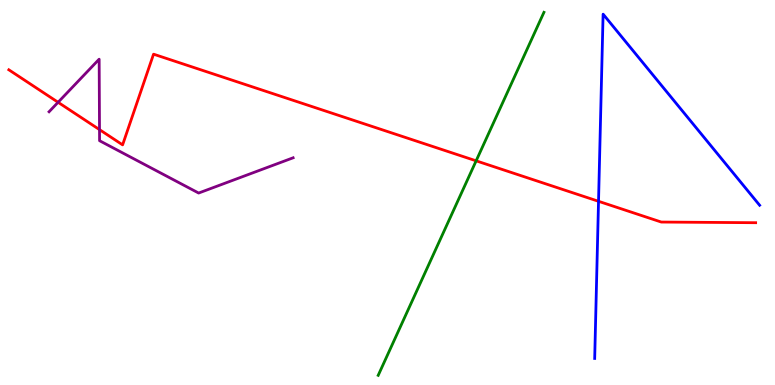[{'lines': ['blue', 'red'], 'intersections': [{'x': 7.72, 'y': 4.77}]}, {'lines': ['green', 'red'], 'intersections': [{'x': 6.14, 'y': 5.82}]}, {'lines': ['purple', 'red'], 'intersections': [{'x': 0.75, 'y': 7.34}, {'x': 1.28, 'y': 6.63}]}, {'lines': ['blue', 'green'], 'intersections': []}, {'lines': ['blue', 'purple'], 'intersections': []}, {'lines': ['green', 'purple'], 'intersections': []}]